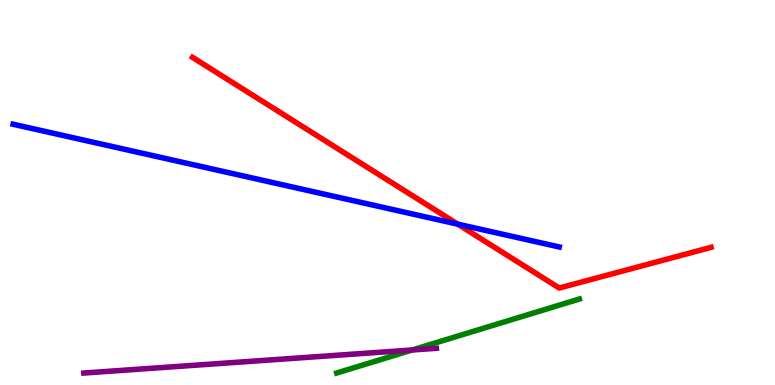[{'lines': ['blue', 'red'], 'intersections': [{'x': 5.91, 'y': 4.18}]}, {'lines': ['green', 'red'], 'intersections': []}, {'lines': ['purple', 'red'], 'intersections': []}, {'lines': ['blue', 'green'], 'intersections': []}, {'lines': ['blue', 'purple'], 'intersections': []}, {'lines': ['green', 'purple'], 'intersections': [{'x': 5.32, 'y': 0.909}]}]